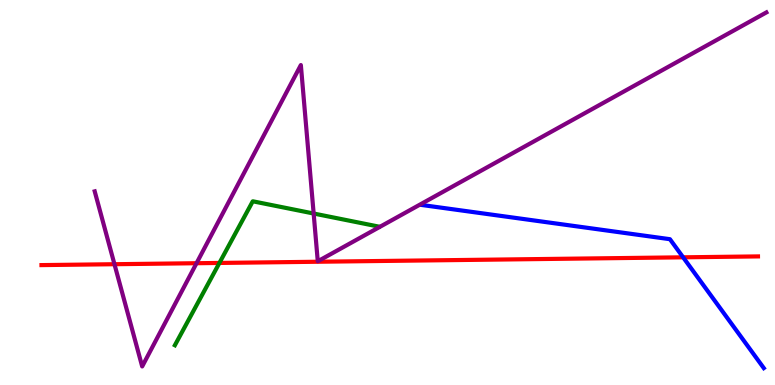[{'lines': ['blue', 'red'], 'intersections': [{'x': 8.81, 'y': 3.32}]}, {'lines': ['green', 'red'], 'intersections': [{'x': 2.83, 'y': 3.17}]}, {'lines': ['purple', 'red'], 'intersections': [{'x': 1.48, 'y': 3.14}, {'x': 2.54, 'y': 3.16}]}, {'lines': ['blue', 'green'], 'intersections': []}, {'lines': ['blue', 'purple'], 'intersections': []}, {'lines': ['green', 'purple'], 'intersections': [{'x': 4.05, 'y': 4.45}]}]